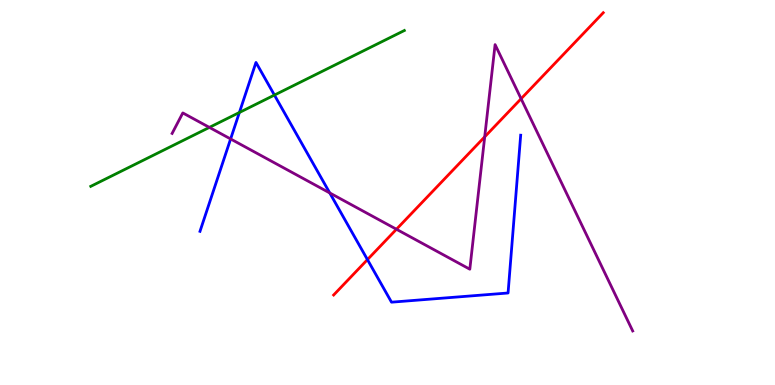[{'lines': ['blue', 'red'], 'intersections': [{'x': 4.74, 'y': 3.26}]}, {'lines': ['green', 'red'], 'intersections': []}, {'lines': ['purple', 'red'], 'intersections': [{'x': 5.12, 'y': 4.05}, {'x': 6.25, 'y': 6.45}, {'x': 6.72, 'y': 7.44}]}, {'lines': ['blue', 'green'], 'intersections': [{'x': 3.09, 'y': 7.08}, {'x': 3.54, 'y': 7.53}]}, {'lines': ['blue', 'purple'], 'intersections': [{'x': 2.98, 'y': 6.39}, {'x': 4.25, 'y': 4.99}]}, {'lines': ['green', 'purple'], 'intersections': [{'x': 2.7, 'y': 6.69}]}]